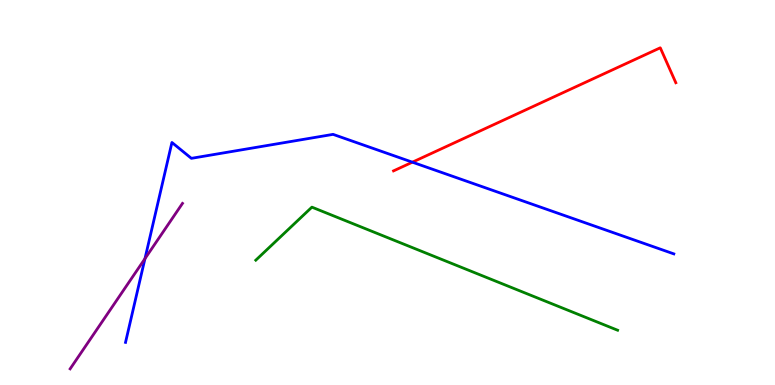[{'lines': ['blue', 'red'], 'intersections': [{'x': 5.32, 'y': 5.79}]}, {'lines': ['green', 'red'], 'intersections': []}, {'lines': ['purple', 'red'], 'intersections': []}, {'lines': ['blue', 'green'], 'intersections': []}, {'lines': ['blue', 'purple'], 'intersections': [{'x': 1.87, 'y': 3.28}]}, {'lines': ['green', 'purple'], 'intersections': []}]